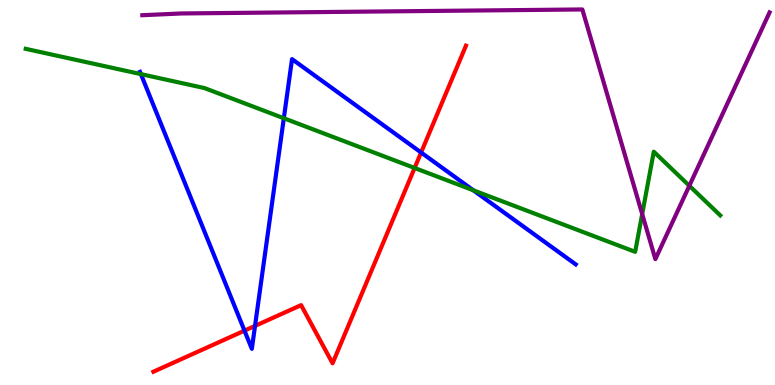[{'lines': ['blue', 'red'], 'intersections': [{'x': 3.15, 'y': 1.41}, {'x': 3.29, 'y': 1.53}, {'x': 5.43, 'y': 6.04}]}, {'lines': ['green', 'red'], 'intersections': [{'x': 5.35, 'y': 5.64}]}, {'lines': ['purple', 'red'], 'intersections': []}, {'lines': ['blue', 'green'], 'intersections': [{'x': 1.82, 'y': 8.07}, {'x': 3.66, 'y': 6.93}, {'x': 6.11, 'y': 5.06}]}, {'lines': ['blue', 'purple'], 'intersections': []}, {'lines': ['green', 'purple'], 'intersections': [{'x': 8.29, 'y': 4.44}, {'x': 8.89, 'y': 5.17}]}]